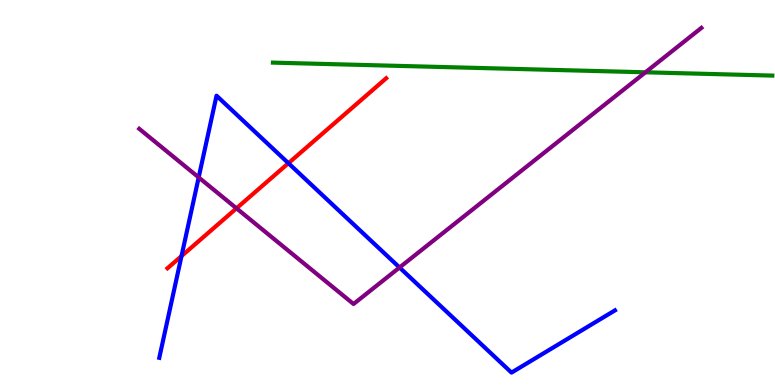[{'lines': ['blue', 'red'], 'intersections': [{'x': 2.34, 'y': 3.35}, {'x': 3.72, 'y': 5.76}]}, {'lines': ['green', 'red'], 'intersections': []}, {'lines': ['purple', 'red'], 'intersections': [{'x': 3.05, 'y': 4.59}]}, {'lines': ['blue', 'green'], 'intersections': []}, {'lines': ['blue', 'purple'], 'intersections': [{'x': 2.56, 'y': 5.39}, {'x': 5.16, 'y': 3.05}]}, {'lines': ['green', 'purple'], 'intersections': [{'x': 8.33, 'y': 8.12}]}]